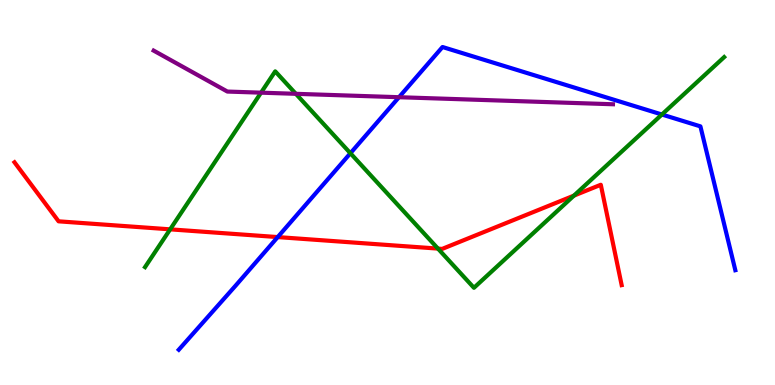[{'lines': ['blue', 'red'], 'intersections': [{'x': 3.58, 'y': 3.84}]}, {'lines': ['green', 'red'], 'intersections': [{'x': 2.2, 'y': 4.04}, {'x': 5.65, 'y': 3.54}, {'x': 7.41, 'y': 4.92}]}, {'lines': ['purple', 'red'], 'intersections': []}, {'lines': ['blue', 'green'], 'intersections': [{'x': 4.52, 'y': 6.02}, {'x': 8.54, 'y': 7.03}]}, {'lines': ['blue', 'purple'], 'intersections': [{'x': 5.15, 'y': 7.48}]}, {'lines': ['green', 'purple'], 'intersections': [{'x': 3.37, 'y': 7.59}, {'x': 3.82, 'y': 7.56}]}]